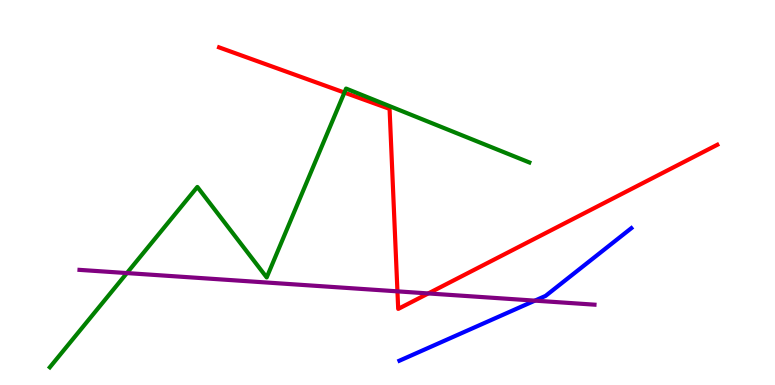[{'lines': ['blue', 'red'], 'intersections': []}, {'lines': ['green', 'red'], 'intersections': [{'x': 4.44, 'y': 7.6}]}, {'lines': ['purple', 'red'], 'intersections': [{'x': 5.13, 'y': 2.43}, {'x': 5.53, 'y': 2.38}]}, {'lines': ['blue', 'green'], 'intersections': []}, {'lines': ['blue', 'purple'], 'intersections': [{'x': 6.9, 'y': 2.19}]}, {'lines': ['green', 'purple'], 'intersections': [{'x': 1.64, 'y': 2.91}]}]